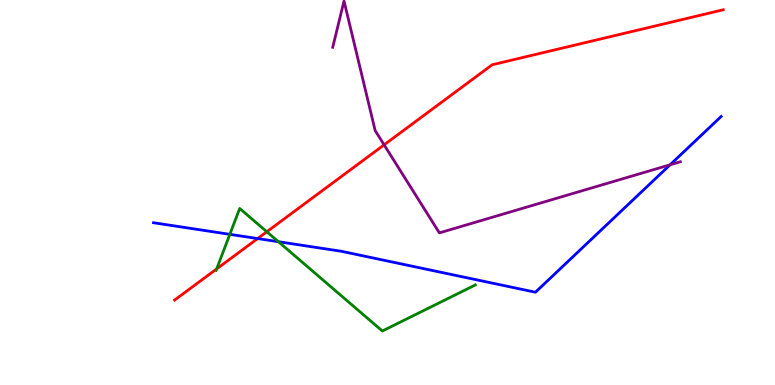[{'lines': ['blue', 'red'], 'intersections': [{'x': 3.32, 'y': 3.8}]}, {'lines': ['green', 'red'], 'intersections': [{'x': 2.8, 'y': 3.01}, {'x': 3.44, 'y': 3.98}]}, {'lines': ['purple', 'red'], 'intersections': [{'x': 4.96, 'y': 6.24}]}, {'lines': ['blue', 'green'], 'intersections': [{'x': 2.97, 'y': 3.91}, {'x': 3.59, 'y': 3.72}]}, {'lines': ['blue', 'purple'], 'intersections': [{'x': 8.65, 'y': 5.72}]}, {'lines': ['green', 'purple'], 'intersections': []}]